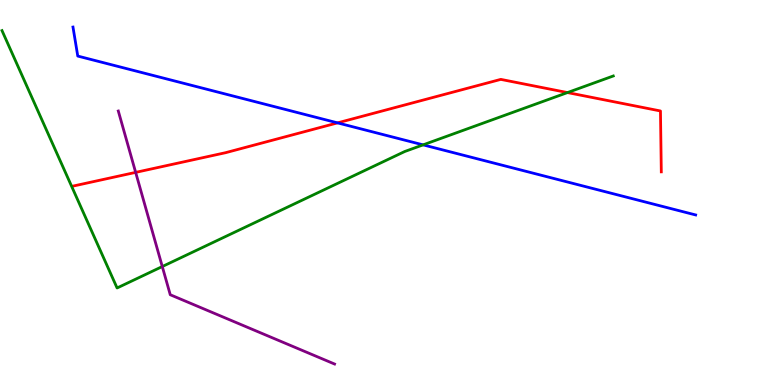[{'lines': ['blue', 'red'], 'intersections': [{'x': 4.36, 'y': 6.81}]}, {'lines': ['green', 'red'], 'intersections': [{'x': 7.32, 'y': 7.6}]}, {'lines': ['purple', 'red'], 'intersections': [{'x': 1.75, 'y': 5.52}]}, {'lines': ['blue', 'green'], 'intersections': [{'x': 5.46, 'y': 6.24}]}, {'lines': ['blue', 'purple'], 'intersections': []}, {'lines': ['green', 'purple'], 'intersections': [{'x': 2.09, 'y': 3.08}]}]